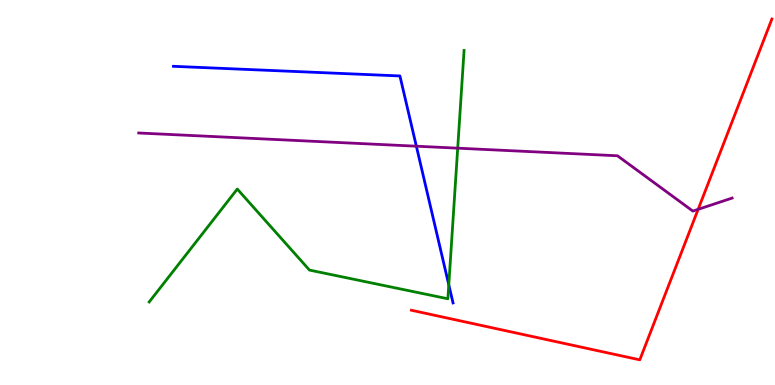[{'lines': ['blue', 'red'], 'intersections': []}, {'lines': ['green', 'red'], 'intersections': []}, {'lines': ['purple', 'red'], 'intersections': [{'x': 9.01, 'y': 4.56}]}, {'lines': ['blue', 'green'], 'intersections': [{'x': 5.79, 'y': 2.6}]}, {'lines': ['blue', 'purple'], 'intersections': [{'x': 5.37, 'y': 6.2}]}, {'lines': ['green', 'purple'], 'intersections': [{'x': 5.91, 'y': 6.15}]}]